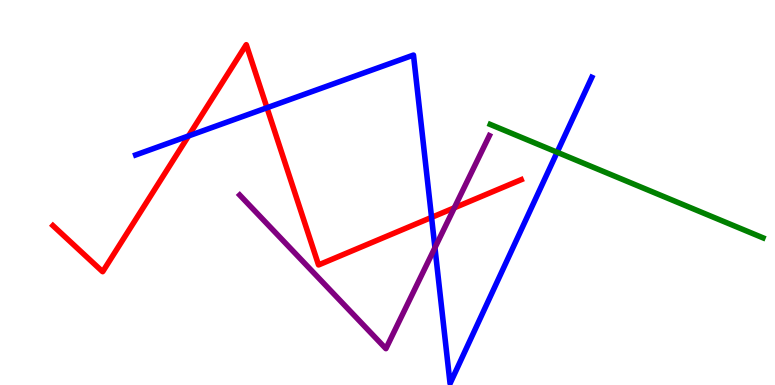[{'lines': ['blue', 'red'], 'intersections': [{'x': 2.43, 'y': 6.47}, {'x': 3.44, 'y': 7.2}, {'x': 5.57, 'y': 4.35}]}, {'lines': ['green', 'red'], 'intersections': []}, {'lines': ['purple', 'red'], 'intersections': [{'x': 5.86, 'y': 4.6}]}, {'lines': ['blue', 'green'], 'intersections': [{'x': 7.19, 'y': 6.05}]}, {'lines': ['blue', 'purple'], 'intersections': [{'x': 5.61, 'y': 3.57}]}, {'lines': ['green', 'purple'], 'intersections': []}]